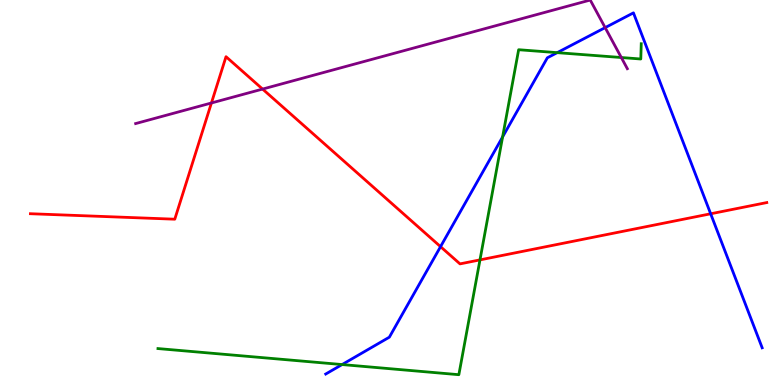[{'lines': ['blue', 'red'], 'intersections': [{'x': 5.68, 'y': 3.59}, {'x': 9.17, 'y': 4.45}]}, {'lines': ['green', 'red'], 'intersections': [{'x': 6.19, 'y': 3.25}]}, {'lines': ['purple', 'red'], 'intersections': [{'x': 2.73, 'y': 7.33}, {'x': 3.39, 'y': 7.69}]}, {'lines': ['blue', 'green'], 'intersections': [{'x': 4.41, 'y': 0.531}, {'x': 6.49, 'y': 6.44}, {'x': 7.19, 'y': 8.63}]}, {'lines': ['blue', 'purple'], 'intersections': [{'x': 7.81, 'y': 9.28}]}, {'lines': ['green', 'purple'], 'intersections': [{'x': 8.02, 'y': 8.51}]}]